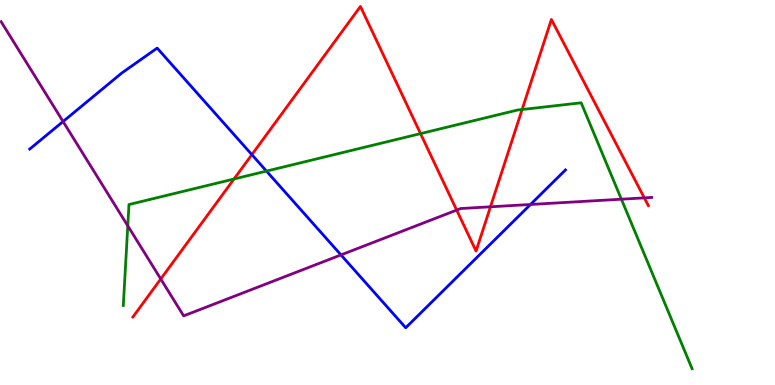[{'lines': ['blue', 'red'], 'intersections': [{'x': 3.25, 'y': 5.98}]}, {'lines': ['green', 'red'], 'intersections': [{'x': 3.02, 'y': 5.35}, {'x': 5.43, 'y': 6.53}, {'x': 6.74, 'y': 7.16}]}, {'lines': ['purple', 'red'], 'intersections': [{'x': 2.07, 'y': 2.75}, {'x': 5.89, 'y': 4.54}, {'x': 6.33, 'y': 4.63}, {'x': 8.31, 'y': 4.86}]}, {'lines': ['blue', 'green'], 'intersections': [{'x': 3.44, 'y': 5.56}]}, {'lines': ['blue', 'purple'], 'intersections': [{'x': 0.814, 'y': 6.84}, {'x': 4.4, 'y': 3.38}, {'x': 6.85, 'y': 4.69}]}, {'lines': ['green', 'purple'], 'intersections': [{'x': 1.65, 'y': 4.13}, {'x': 8.02, 'y': 4.83}]}]